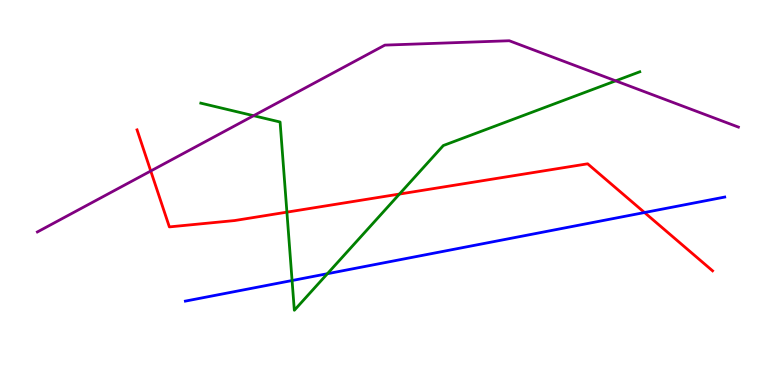[{'lines': ['blue', 'red'], 'intersections': [{'x': 8.32, 'y': 4.48}]}, {'lines': ['green', 'red'], 'intersections': [{'x': 3.7, 'y': 4.49}, {'x': 5.15, 'y': 4.96}]}, {'lines': ['purple', 'red'], 'intersections': [{'x': 1.95, 'y': 5.56}]}, {'lines': ['blue', 'green'], 'intersections': [{'x': 3.77, 'y': 2.71}, {'x': 4.22, 'y': 2.89}]}, {'lines': ['blue', 'purple'], 'intersections': []}, {'lines': ['green', 'purple'], 'intersections': [{'x': 3.27, 'y': 6.99}, {'x': 7.94, 'y': 7.9}]}]